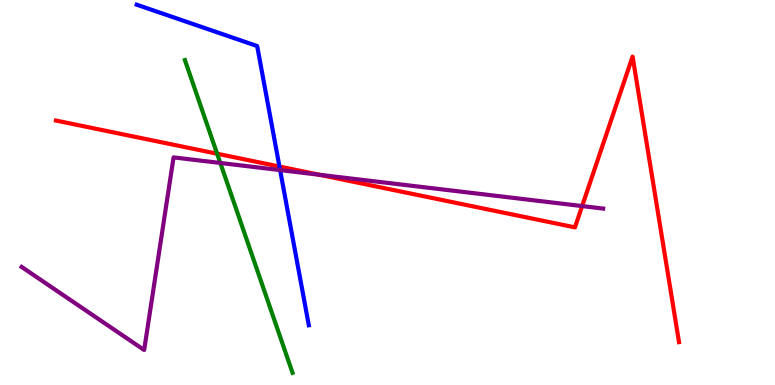[{'lines': ['blue', 'red'], 'intersections': [{'x': 3.61, 'y': 5.67}]}, {'lines': ['green', 'red'], 'intersections': [{'x': 2.8, 'y': 6.01}]}, {'lines': ['purple', 'red'], 'intersections': [{'x': 4.12, 'y': 5.46}, {'x': 7.51, 'y': 4.65}]}, {'lines': ['blue', 'green'], 'intersections': []}, {'lines': ['blue', 'purple'], 'intersections': [{'x': 3.61, 'y': 5.58}]}, {'lines': ['green', 'purple'], 'intersections': [{'x': 2.84, 'y': 5.77}]}]